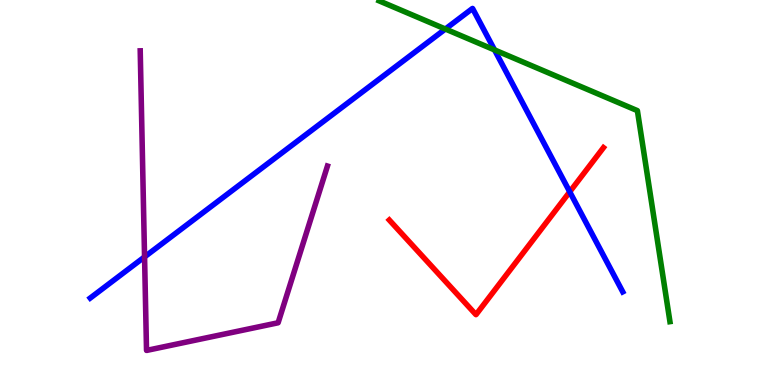[{'lines': ['blue', 'red'], 'intersections': [{'x': 7.35, 'y': 5.02}]}, {'lines': ['green', 'red'], 'intersections': []}, {'lines': ['purple', 'red'], 'intersections': []}, {'lines': ['blue', 'green'], 'intersections': [{'x': 5.75, 'y': 9.25}, {'x': 6.38, 'y': 8.7}]}, {'lines': ['blue', 'purple'], 'intersections': [{'x': 1.87, 'y': 3.33}]}, {'lines': ['green', 'purple'], 'intersections': []}]